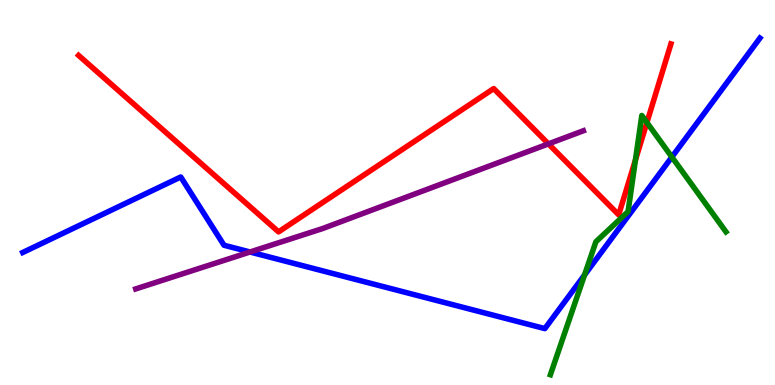[{'lines': ['blue', 'red'], 'intersections': []}, {'lines': ['green', 'red'], 'intersections': [{'x': 8.2, 'y': 5.84}, {'x': 8.35, 'y': 6.82}]}, {'lines': ['purple', 'red'], 'intersections': [{'x': 7.08, 'y': 6.26}]}, {'lines': ['blue', 'green'], 'intersections': [{'x': 7.54, 'y': 2.86}, {'x': 8.67, 'y': 5.92}]}, {'lines': ['blue', 'purple'], 'intersections': [{'x': 3.23, 'y': 3.45}]}, {'lines': ['green', 'purple'], 'intersections': []}]